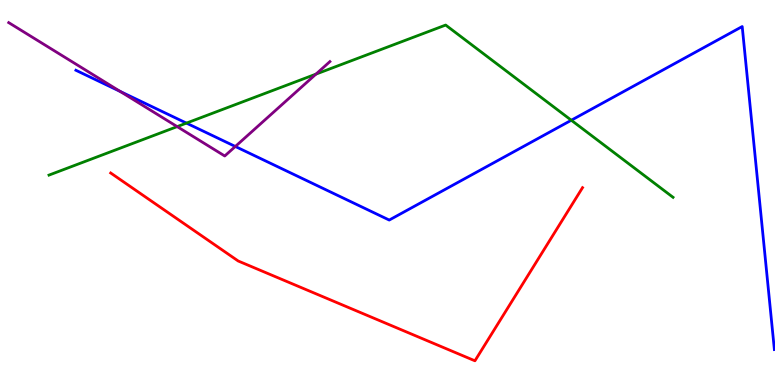[{'lines': ['blue', 'red'], 'intersections': []}, {'lines': ['green', 'red'], 'intersections': []}, {'lines': ['purple', 'red'], 'intersections': []}, {'lines': ['blue', 'green'], 'intersections': [{'x': 2.41, 'y': 6.8}, {'x': 7.37, 'y': 6.88}]}, {'lines': ['blue', 'purple'], 'intersections': [{'x': 1.55, 'y': 7.62}, {'x': 3.04, 'y': 6.2}]}, {'lines': ['green', 'purple'], 'intersections': [{'x': 2.29, 'y': 6.71}, {'x': 4.08, 'y': 8.07}]}]